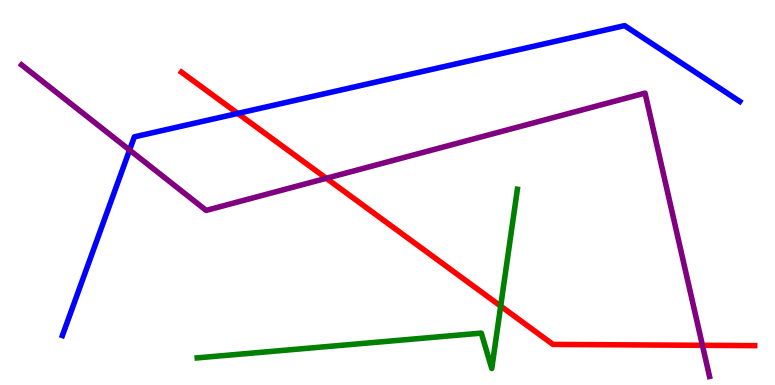[{'lines': ['blue', 'red'], 'intersections': [{'x': 3.07, 'y': 7.05}]}, {'lines': ['green', 'red'], 'intersections': [{'x': 6.46, 'y': 2.05}]}, {'lines': ['purple', 'red'], 'intersections': [{'x': 4.21, 'y': 5.37}, {'x': 9.06, 'y': 1.03}]}, {'lines': ['blue', 'green'], 'intersections': []}, {'lines': ['blue', 'purple'], 'intersections': [{'x': 1.67, 'y': 6.1}]}, {'lines': ['green', 'purple'], 'intersections': []}]